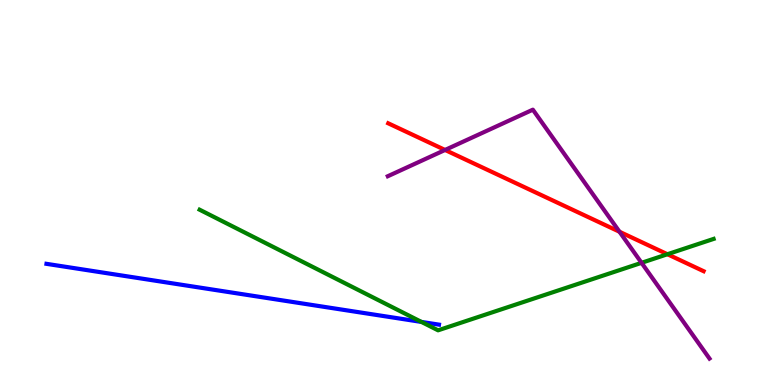[{'lines': ['blue', 'red'], 'intersections': []}, {'lines': ['green', 'red'], 'intersections': [{'x': 8.61, 'y': 3.4}]}, {'lines': ['purple', 'red'], 'intersections': [{'x': 5.74, 'y': 6.1}, {'x': 7.99, 'y': 3.98}]}, {'lines': ['blue', 'green'], 'intersections': [{'x': 5.44, 'y': 1.64}]}, {'lines': ['blue', 'purple'], 'intersections': []}, {'lines': ['green', 'purple'], 'intersections': [{'x': 8.28, 'y': 3.17}]}]